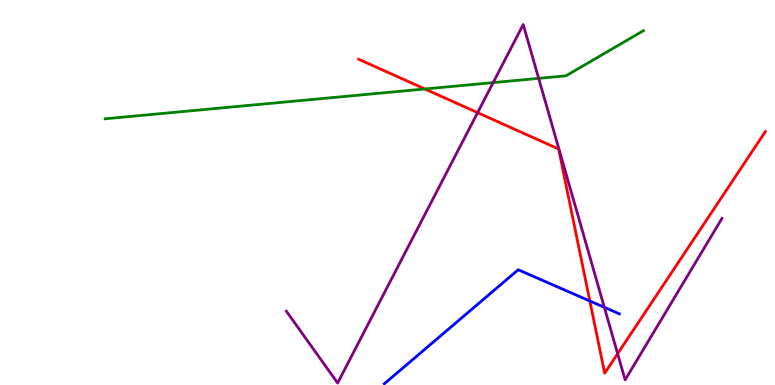[{'lines': ['blue', 'red'], 'intersections': [{'x': 7.61, 'y': 2.18}]}, {'lines': ['green', 'red'], 'intersections': [{'x': 5.48, 'y': 7.69}]}, {'lines': ['purple', 'red'], 'intersections': [{'x': 6.16, 'y': 7.07}, {'x': 7.97, 'y': 0.812}]}, {'lines': ['blue', 'green'], 'intersections': []}, {'lines': ['blue', 'purple'], 'intersections': [{'x': 7.8, 'y': 2.02}]}, {'lines': ['green', 'purple'], 'intersections': [{'x': 6.36, 'y': 7.85}, {'x': 6.95, 'y': 7.96}]}]